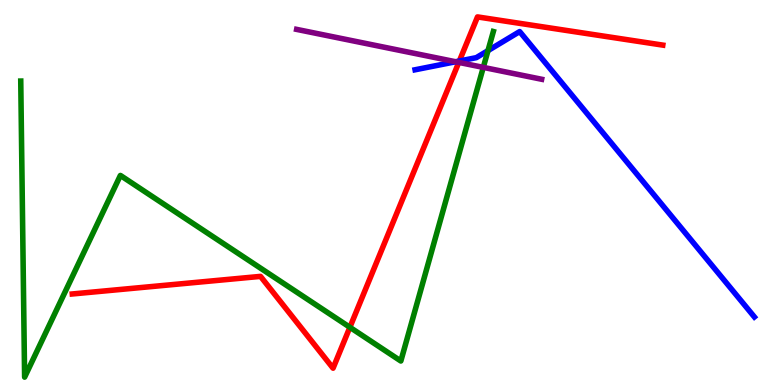[{'lines': ['blue', 'red'], 'intersections': [{'x': 5.93, 'y': 8.42}]}, {'lines': ['green', 'red'], 'intersections': [{'x': 4.51, 'y': 1.5}]}, {'lines': ['purple', 'red'], 'intersections': [{'x': 5.92, 'y': 8.38}]}, {'lines': ['blue', 'green'], 'intersections': [{'x': 6.3, 'y': 8.69}]}, {'lines': ['blue', 'purple'], 'intersections': [{'x': 5.88, 'y': 8.4}]}, {'lines': ['green', 'purple'], 'intersections': [{'x': 6.24, 'y': 8.25}]}]